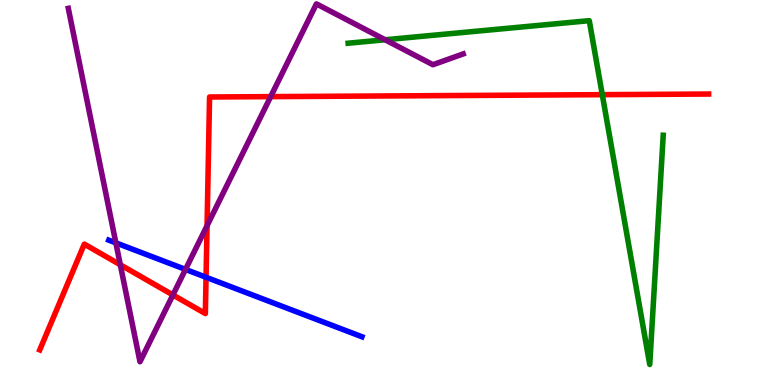[{'lines': ['blue', 'red'], 'intersections': [{'x': 2.66, 'y': 2.8}]}, {'lines': ['green', 'red'], 'intersections': [{'x': 7.77, 'y': 7.54}]}, {'lines': ['purple', 'red'], 'intersections': [{'x': 1.55, 'y': 3.12}, {'x': 2.23, 'y': 2.34}, {'x': 2.67, 'y': 4.14}, {'x': 3.49, 'y': 7.49}]}, {'lines': ['blue', 'green'], 'intersections': []}, {'lines': ['blue', 'purple'], 'intersections': [{'x': 1.5, 'y': 3.69}, {'x': 2.39, 'y': 3.0}]}, {'lines': ['green', 'purple'], 'intersections': [{'x': 4.97, 'y': 8.97}]}]